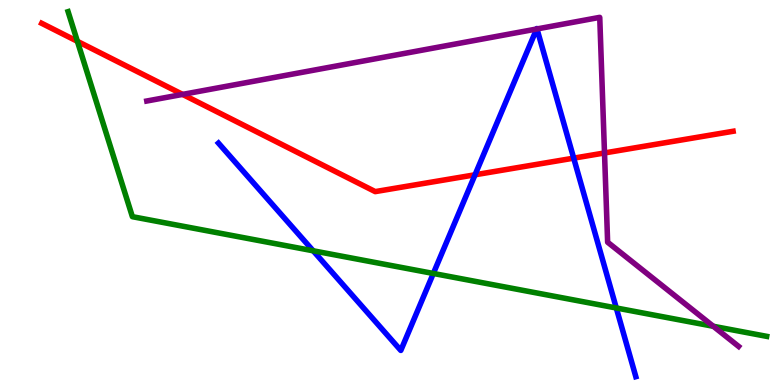[{'lines': ['blue', 'red'], 'intersections': [{'x': 6.13, 'y': 5.46}, {'x': 7.4, 'y': 5.89}]}, {'lines': ['green', 'red'], 'intersections': [{'x': 0.999, 'y': 8.93}]}, {'lines': ['purple', 'red'], 'intersections': [{'x': 2.36, 'y': 7.55}, {'x': 7.8, 'y': 6.03}]}, {'lines': ['blue', 'green'], 'intersections': [{'x': 4.04, 'y': 3.49}, {'x': 5.59, 'y': 2.9}, {'x': 7.95, 'y': 2.0}]}, {'lines': ['blue', 'purple'], 'intersections': [{'x': 6.92, 'y': 9.25}, {'x': 6.93, 'y': 9.25}]}, {'lines': ['green', 'purple'], 'intersections': [{'x': 9.2, 'y': 1.53}]}]